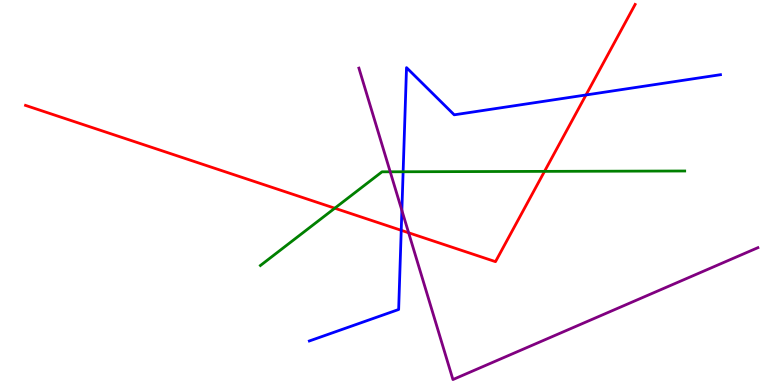[{'lines': ['blue', 'red'], 'intersections': [{'x': 5.18, 'y': 4.02}, {'x': 7.56, 'y': 7.53}]}, {'lines': ['green', 'red'], 'intersections': [{'x': 4.32, 'y': 4.59}, {'x': 7.03, 'y': 5.55}]}, {'lines': ['purple', 'red'], 'intersections': [{'x': 5.27, 'y': 3.95}]}, {'lines': ['blue', 'green'], 'intersections': [{'x': 5.2, 'y': 5.54}]}, {'lines': ['blue', 'purple'], 'intersections': [{'x': 5.19, 'y': 4.53}]}, {'lines': ['green', 'purple'], 'intersections': [{'x': 5.03, 'y': 5.54}]}]